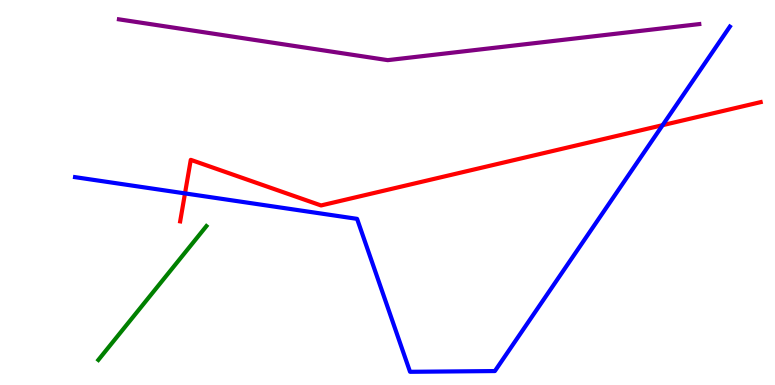[{'lines': ['blue', 'red'], 'intersections': [{'x': 2.39, 'y': 4.98}, {'x': 8.55, 'y': 6.75}]}, {'lines': ['green', 'red'], 'intersections': []}, {'lines': ['purple', 'red'], 'intersections': []}, {'lines': ['blue', 'green'], 'intersections': []}, {'lines': ['blue', 'purple'], 'intersections': []}, {'lines': ['green', 'purple'], 'intersections': []}]